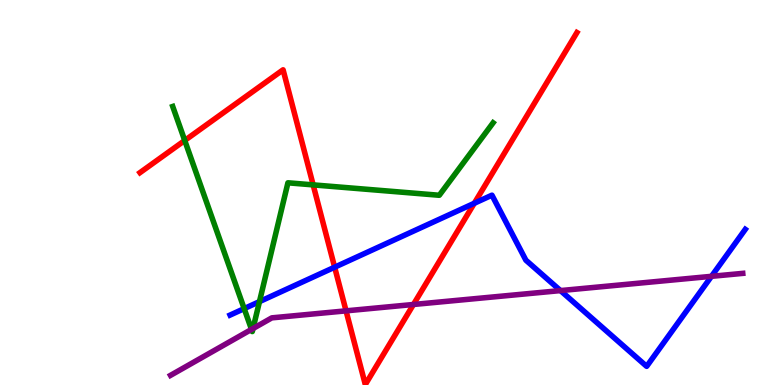[{'lines': ['blue', 'red'], 'intersections': [{'x': 4.32, 'y': 3.06}, {'x': 6.12, 'y': 4.72}]}, {'lines': ['green', 'red'], 'intersections': [{'x': 2.38, 'y': 6.35}, {'x': 4.04, 'y': 5.2}]}, {'lines': ['purple', 'red'], 'intersections': [{'x': 4.47, 'y': 1.93}, {'x': 5.33, 'y': 2.09}]}, {'lines': ['blue', 'green'], 'intersections': [{'x': 3.15, 'y': 1.98}, {'x': 3.35, 'y': 2.17}]}, {'lines': ['blue', 'purple'], 'intersections': [{'x': 7.23, 'y': 2.45}, {'x': 9.18, 'y': 2.82}]}, {'lines': ['green', 'purple'], 'intersections': [{'x': 3.25, 'y': 1.44}, {'x': 3.26, 'y': 1.47}]}]